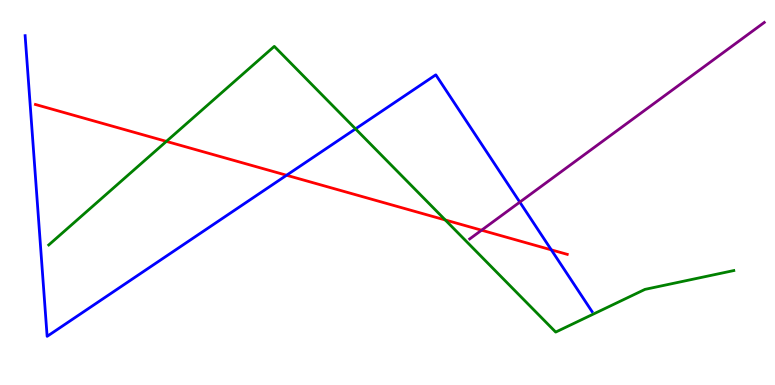[{'lines': ['blue', 'red'], 'intersections': [{'x': 3.7, 'y': 5.45}, {'x': 7.11, 'y': 3.51}]}, {'lines': ['green', 'red'], 'intersections': [{'x': 2.15, 'y': 6.33}, {'x': 5.75, 'y': 4.29}]}, {'lines': ['purple', 'red'], 'intersections': [{'x': 6.21, 'y': 4.02}]}, {'lines': ['blue', 'green'], 'intersections': [{'x': 4.59, 'y': 6.65}]}, {'lines': ['blue', 'purple'], 'intersections': [{'x': 6.71, 'y': 4.75}]}, {'lines': ['green', 'purple'], 'intersections': []}]